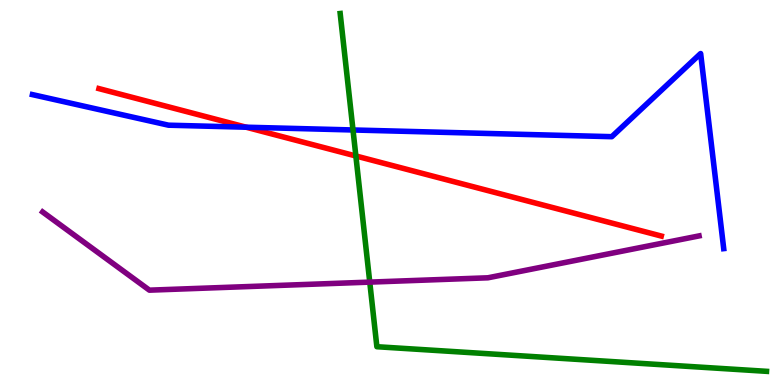[{'lines': ['blue', 'red'], 'intersections': [{'x': 3.18, 'y': 6.7}]}, {'lines': ['green', 'red'], 'intersections': [{'x': 4.59, 'y': 5.95}]}, {'lines': ['purple', 'red'], 'intersections': []}, {'lines': ['blue', 'green'], 'intersections': [{'x': 4.55, 'y': 6.62}]}, {'lines': ['blue', 'purple'], 'intersections': []}, {'lines': ['green', 'purple'], 'intersections': [{'x': 4.77, 'y': 2.67}]}]